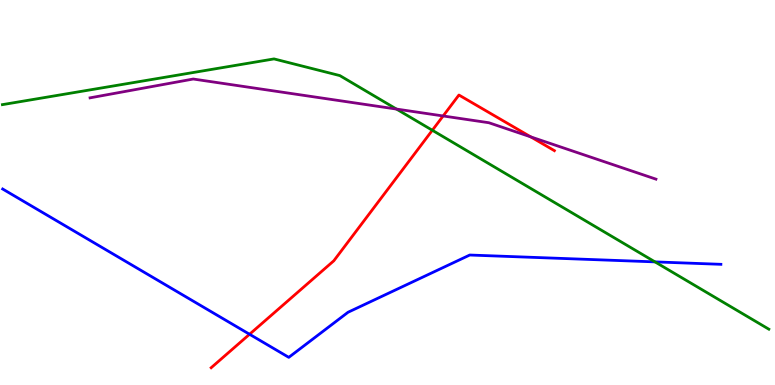[{'lines': ['blue', 'red'], 'intersections': [{'x': 3.22, 'y': 1.32}]}, {'lines': ['green', 'red'], 'intersections': [{'x': 5.58, 'y': 6.62}]}, {'lines': ['purple', 'red'], 'intersections': [{'x': 5.72, 'y': 6.99}, {'x': 6.85, 'y': 6.44}]}, {'lines': ['blue', 'green'], 'intersections': [{'x': 8.45, 'y': 3.2}]}, {'lines': ['blue', 'purple'], 'intersections': []}, {'lines': ['green', 'purple'], 'intersections': [{'x': 5.12, 'y': 7.17}]}]